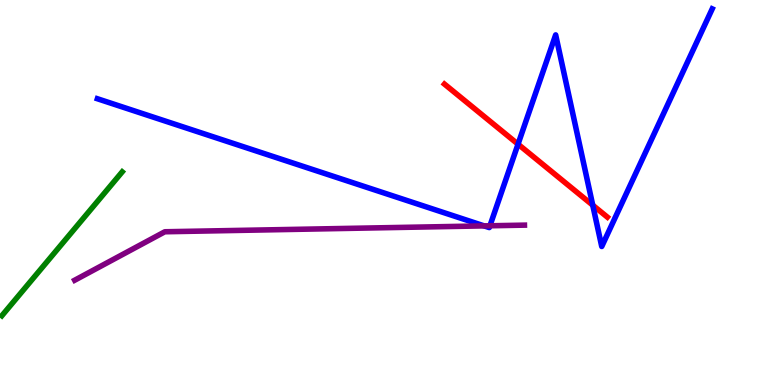[{'lines': ['blue', 'red'], 'intersections': [{'x': 6.68, 'y': 6.26}, {'x': 7.65, 'y': 4.67}]}, {'lines': ['green', 'red'], 'intersections': []}, {'lines': ['purple', 'red'], 'intersections': []}, {'lines': ['blue', 'green'], 'intersections': []}, {'lines': ['blue', 'purple'], 'intersections': [{'x': 6.25, 'y': 4.13}, {'x': 6.32, 'y': 4.14}]}, {'lines': ['green', 'purple'], 'intersections': []}]